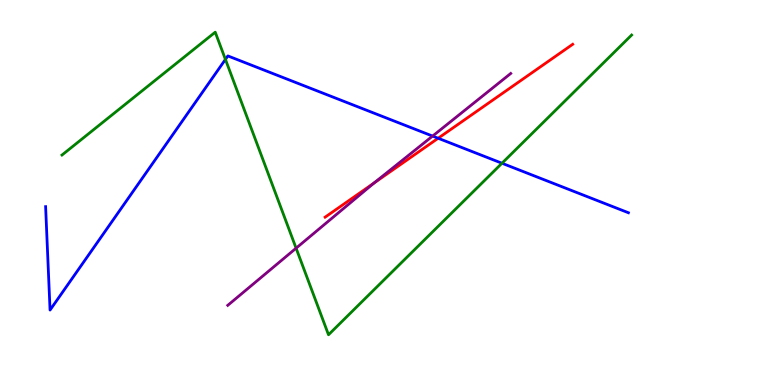[{'lines': ['blue', 'red'], 'intersections': [{'x': 5.65, 'y': 6.41}]}, {'lines': ['green', 'red'], 'intersections': []}, {'lines': ['purple', 'red'], 'intersections': [{'x': 4.82, 'y': 5.24}]}, {'lines': ['blue', 'green'], 'intersections': [{'x': 2.91, 'y': 8.46}, {'x': 6.48, 'y': 5.76}]}, {'lines': ['blue', 'purple'], 'intersections': [{'x': 5.58, 'y': 6.47}]}, {'lines': ['green', 'purple'], 'intersections': [{'x': 3.82, 'y': 3.55}]}]